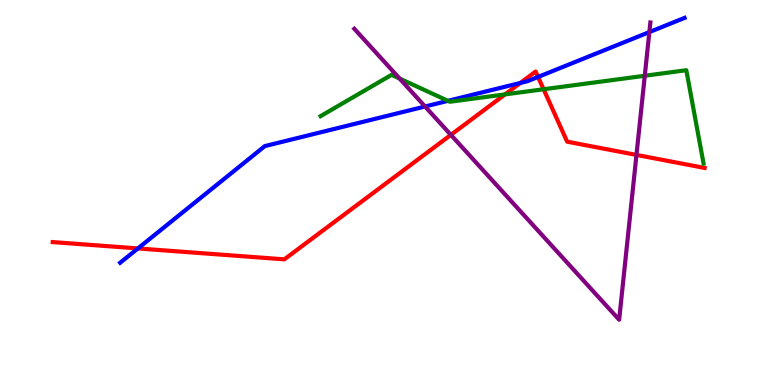[{'lines': ['blue', 'red'], 'intersections': [{'x': 1.78, 'y': 3.55}, {'x': 6.71, 'y': 7.85}, {'x': 6.94, 'y': 8.0}]}, {'lines': ['green', 'red'], 'intersections': [{'x': 6.52, 'y': 7.55}, {'x': 7.01, 'y': 7.68}]}, {'lines': ['purple', 'red'], 'intersections': [{'x': 5.82, 'y': 6.5}, {'x': 8.21, 'y': 5.98}]}, {'lines': ['blue', 'green'], 'intersections': [{'x': 5.78, 'y': 7.38}]}, {'lines': ['blue', 'purple'], 'intersections': [{'x': 5.48, 'y': 7.23}, {'x': 8.38, 'y': 9.17}]}, {'lines': ['green', 'purple'], 'intersections': [{'x': 5.16, 'y': 7.96}, {'x': 8.32, 'y': 8.03}]}]